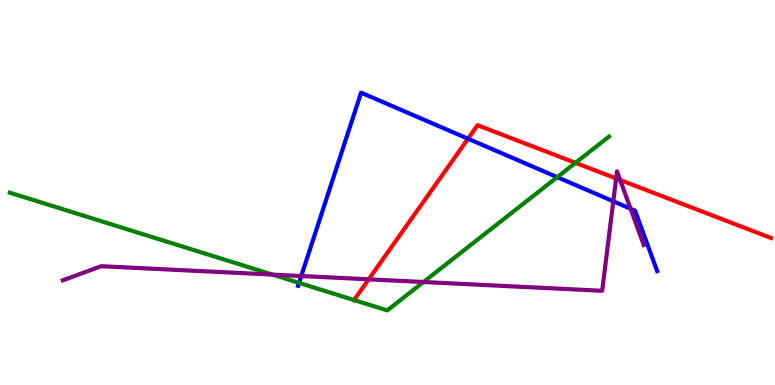[{'lines': ['blue', 'red'], 'intersections': [{'x': 6.04, 'y': 6.4}]}, {'lines': ['green', 'red'], 'intersections': [{'x': 4.57, 'y': 2.21}, {'x': 7.43, 'y': 5.77}]}, {'lines': ['purple', 'red'], 'intersections': [{'x': 4.76, 'y': 2.74}, {'x': 7.95, 'y': 5.36}, {'x': 8.0, 'y': 5.32}]}, {'lines': ['blue', 'green'], 'intersections': [{'x': 3.86, 'y': 2.65}, {'x': 7.19, 'y': 5.4}]}, {'lines': ['blue', 'purple'], 'intersections': [{'x': 3.89, 'y': 2.83}, {'x': 7.91, 'y': 4.77}, {'x': 8.14, 'y': 4.58}]}, {'lines': ['green', 'purple'], 'intersections': [{'x': 3.52, 'y': 2.87}, {'x': 5.46, 'y': 2.67}]}]